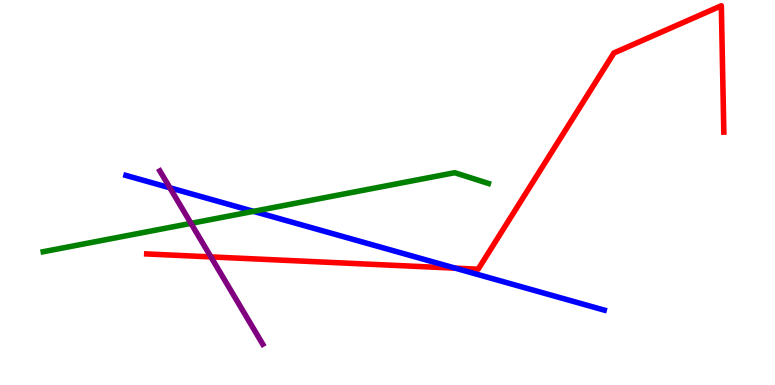[{'lines': ['blue', 'red'], 'intersections': [{'x': 5.87, 'y': 3.03}]}, {'lines': ['green', 'red'], 'intersections': []}, {'lines': ['purple', 'red'], 'intersections': [{'x': 2.72, 'y': 3.33}]}, {'lines': ['blue', 'green'], 'intersections': [{'x': 3.27, 'y': 4.51}]}, {'lines': ['blue', 'purple'], 'intersections': [{'x': 2.19, 'y': 5.12}]}, {'lines': ['green', 'purple'], 'intersections': [{'x': 2.46, 'y': 4.2}]}]